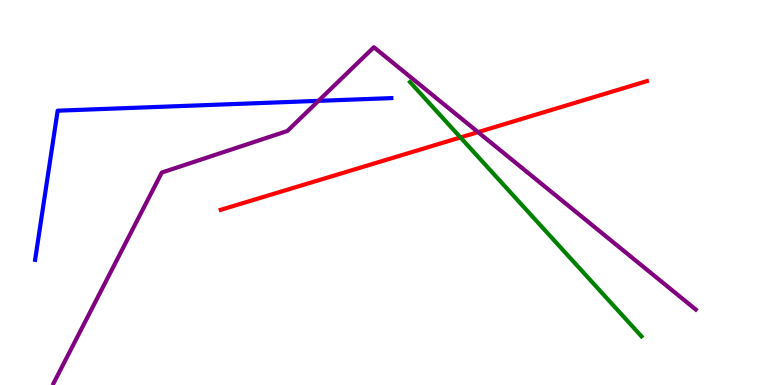[{'lines': ['blue', 'red'], 'intersections': []}, {'lines': ['green', 'red'], 'intersections': [{'x': 5.94, 'y': 6.43}]}, {'lines': ['purple', 'red'], 'intersections': [{'x': 6.17, 'y': 6.57}]}, {'lines': ['blue', 'green'], 'intersections': []}, {'lines': ['blue', 'purple'], 'intersections': [{'x': 4.11, 'y': 7.38}]}, {'lines': ['green', 'purple'], 'intersections': []}]